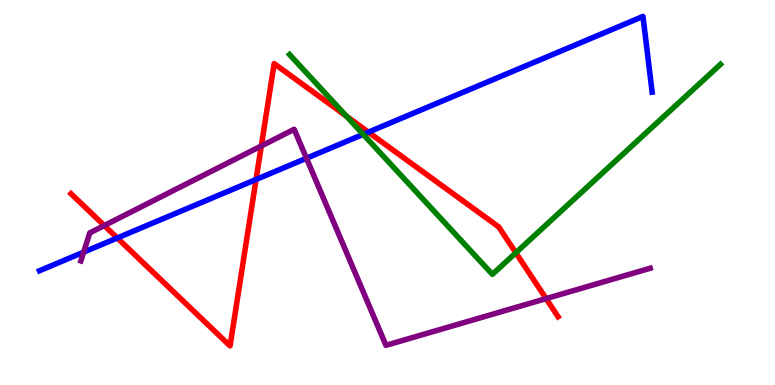[{'lines': ['blue', 'red'], 'intersections': [{'x': 1.51, 'y': 3.82}, {'x': 3.3, 'y': 5.34}, {'x': 4.75, 'y': 6.57}]}, {'lines': ['green', 'red'], 'intersections': [{'x': 4.47, 'y': 6.98}, {'x': 6.66, 'y': 3.43}]}, {'lines': ['purple', 'red'], 'intersections': [{'x': 1.35, 'y': 4.14}, {'x': 3.37, 'y': 6.21}, {'x': 7.05, 'y': 2.24}]}, {'lines': ['blue', 'green'], 'intersections': [{'x': 4.69, 'y': 6.51}]}, {'lines': ['blue', 'purple'], 'intersections': [{'x': 1.08, 'y': 3.45}, {'x': 3.95, 'y': 5.89}]}, {'lines': ['green', 'purple'], 'intersections': []}]